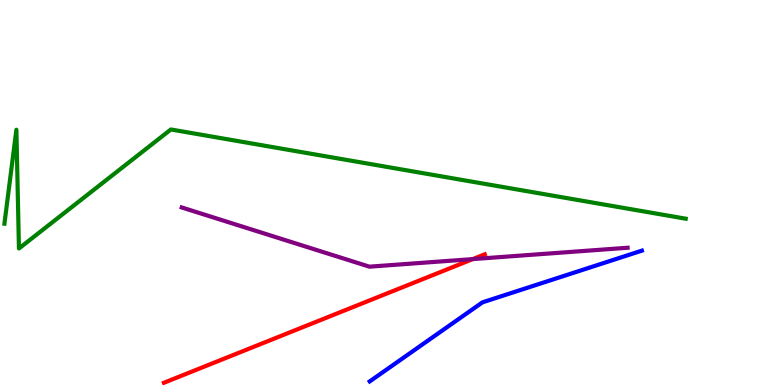[{'lines': ['blue', 'red'], 'intersections': []}, {'lines': ['green', 'red'], 'intersections': []}, {'lines': ['purple', 'red'], 'intersections': [{'x': 6.1, 'y': 3.27}]}, {'lines': ['blue', 'green'], 'intersections': []}, {'lines': ['blue', 'purple'], 'intersections': []}, {'lines': ['green', 'purple'], 'intersections': []}]